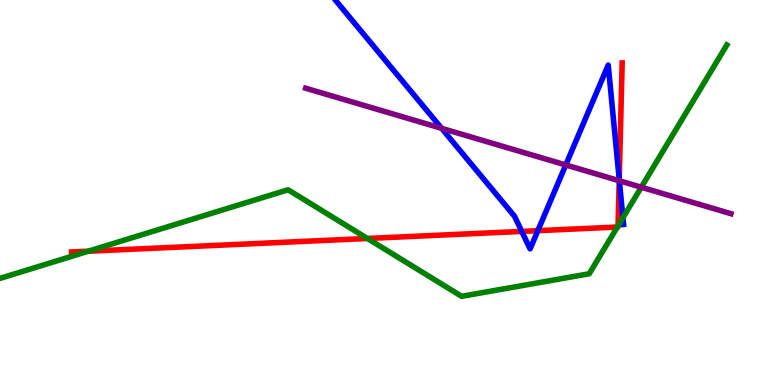[{'lines': ['blue', 'red'], 'intersections': [{'x': 6.73, 'y': 3.99}, {'x': 6.94, 'y': 4.01}, {'x': 7.99, 'y': 5.34}]}, {'lines': ['green', 'red'], 'intersections': [{'x': 1.14, 'y': 3.47}, {'x': 4.74, 'y': 3.81}, {'x': 7.97, 'y': 4.1}, {'x': 7.97, 'y': 4.13}]}, {'lines': ['purple', 'red'], 'intersections': [{'x': 7.99, 'y': 5.31}]}, {'lines': ['blue', 'green'], 'intersections': [{'x': 8.04, 'y': 4.34}]}, {'lines': ['blue', 'purple'], 'intersections': [{'x': 5.7, 'y': 6.67}, {'x': 7.3, 'y': 5.72}, {'x': 7.99, 'y': 5.3}]}, {'lines': ['green', 'purple'], 'intersections': [{'x': 8.27, 'y': 5.14}]}]